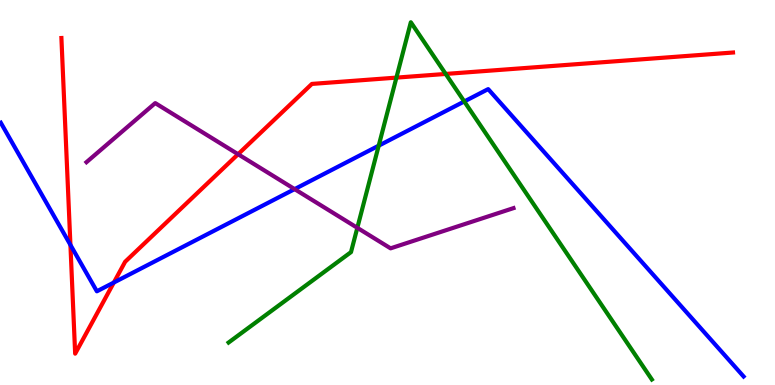[{'lines': ['blue', 'red'], 'intersections': [{'x': 0.909, 'y': 3.64}, {'x': 1.47, 'y': 2.66}]}, {'lines': ['green', 'red'], 'intersections': [{'x': 5.12, 'y': 7.98}, {'x': 5.75, 'y': 8.08}]}, {'lines': ['purple', 'red'], 'intersections': [{'x': 3.07, 'y': 5.99}]}, {'lines': ['blue', 'green'], 'intersections': [{'x': 4.89, 'y': 6.22}, {'x': 5.99, 'y': 7.36}]}, {'lines': ['blue', 'purple'], 'intersections': [{'x': 3.8, 'y': 5.09}]}, {'lines': ['green', 'purple'], 'intersections': [{'x': 4.61, 'y': 4.08}]}]